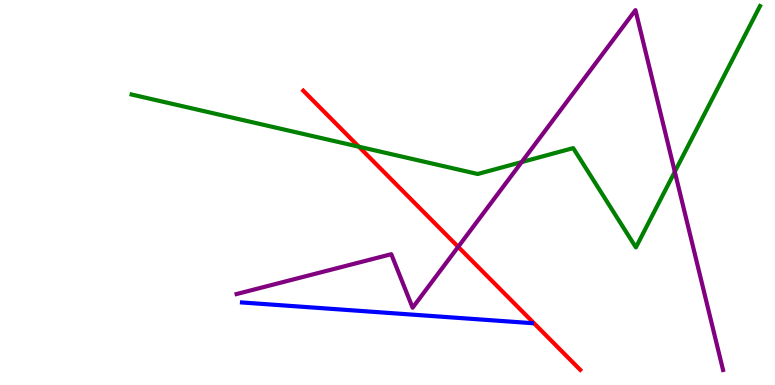[{'lines': ['blue', 'red'], 'intersections': []}, {'lines': ['green', 'red'], 'intersections': [{'x': 4.63, 'y': 6.19}]}, {'lines': ['purple', 'red'], 'intersections': [{'x': 5.91, 'y': 3.59}]}, {'lines': ['blue', 'green'], 'intersections': []}, {'lines': ['blue', 'purple'], 'intersections': []}, {'lines': ['green', 'purple'], 'intersections': [{'x': 6.73, 'y': 5.79}, {'x': 8.71, 'y': 5.54}]}]